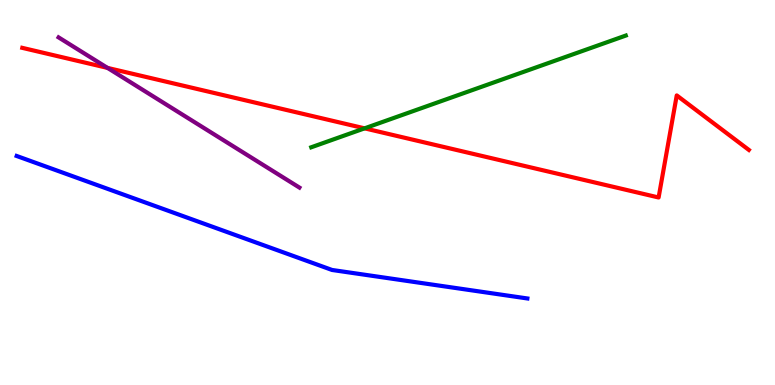[{'lines': ['blue', 'red'], 'intersections': []}, {'lines': ['green', 'red'], 'intersections': [{'x': 4.7, 'y': 6.67}]}, {'lines': ['purple', 'red'], 'intersections': [{'x': 1.39, 'y': 8.24}]}, {'lines': ['blue', 'green'], 'intersections': []}, {'lines': ['blue', 'purple'], 'intersections': []}, {'lines': ['green', 'purple'], 'intersections': []}]